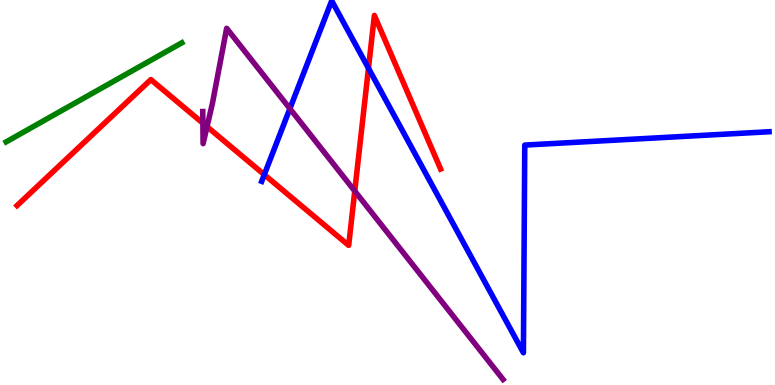[{'lines': ['blue', 'red'], 'intersections': [{'x': 3.41, 'y': 5.46}, {'x': 4.75, 'y': 8.23}]}, {'lines': ['green', 'red'], 'intersections': []}, {'lines': ['purple', 'red'], 'intersections': [{'x': 2.62, 'y': 6.8}, {'x': 2.67, 'y': 6.71}, {'x': 4.58, 'y': 5.04}]}, {'lines': ['blue', 'green'], 'intersections': []}, {'lines': ['blue', 'purple'], 'intersections': [{'x': 3.74, 'y': 7.18}]}, {'lines': ['green', 'purple'], 'intersections': []}]